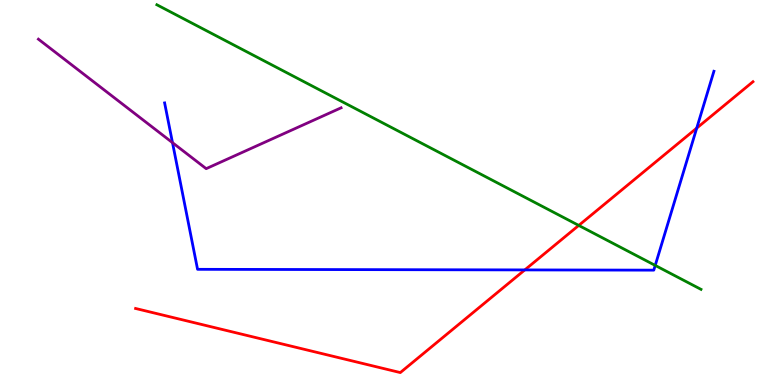[{'lines': ['blue', 'red'], 'intersections': [{'x': 6.77, 'y': 2.99}, {'x': 8.99, 'y': 6.67}]}, {'lines': ['green', 'red'], 'intersections': [{'x': 7.47, 'y': 4.14}]}, {'lines': ['purple', 'red'], 'intersections': []}, {'lines': ['blue', 'green'], 'intersections': [{'x': 8.45, 'y': 3.11}]}, {'lines': ['blue', 'purple'], 'intersections': [{'x': 2.23, 'y': 6.29}]}, {'lines': ['green', 'purple'], 'intersections': []}]